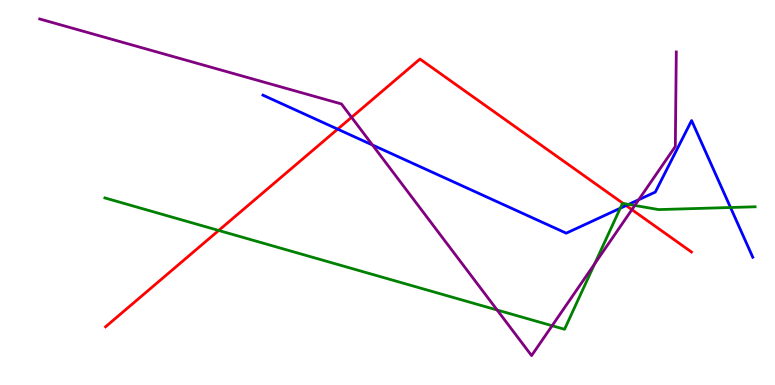[{'lines': ['blue', 'red'], 'intersections': [{'x': 4.36, 'y': 6.65}, {'x': 8.08, 'y': 4.66}]}, {'lines': ['green', 'red'], 'intersections': [{'x': 2.82, 'y': 4.01}, {'x': 8.04, 'y': 4.72}]}, {'lines': ['purple', 'red'], 'intersections': [{'x': 4.54, 'y': 6.95}, {'x': 8.15, 'y': 4.55}]}, {'lines': ['blue', 'green'], 'intersections': [{'x': 8.0, 'y': 4.59}, {'x': 8.11, 'y': 4.69}, {'x': 9.43, 'y': 4.61}]}, {'lines': ['blue', 'purple'], 'intersections': [{'x': 4.81, 'y': 6.23}, {'x': 8.24, 'y': 4.81}]}, {'lines': ['green', 'purple'], 'intersections': [{'x': 6.41, 'y': 1.95}, {'x': 7.12, 'y': 1.54}, {'x': 7.67, 'y': 3.15}, {'x': 8.19, 'y': 4.66}]}]